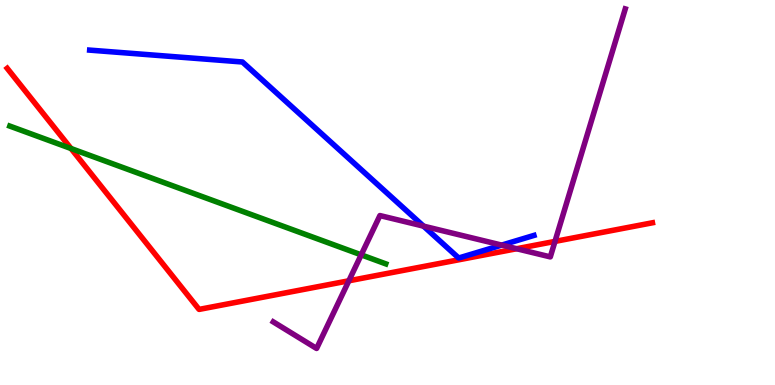[{'lines': ['blue', 'red'], 'intersections': []}, {'lines': ['green', 'red'], 'intersections': [{'x': 0.917, 'y': 6.14}]}, {'lines': ['purple', 'red'], 'intersections': [{'x': 4.5, 'y': 2.71}, {'x': 6.67, 'y': 3.54}, {'x': 7.16, 'y': 3.73}]}, {'lines': ['blue', 'green'], 'intersections': []}, {'lines': ['blue', 'purple'], 'intersections': [{'x': 5.46, 'y': 4.13}, {'x': 6.47, 'y': 3.63}]}, {'lines': ['green', 'purple'], 'intersections': [{'x': 4.66, 'y': 3.38}]}]